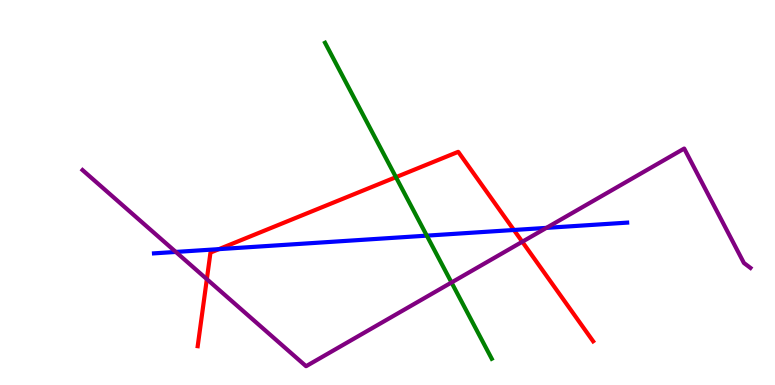[{'lines': ['blue', 'red'], 'intersections': [{'x': 2.83, 'y': 3.53}, {'x': 6.63, 'y': 4.03}]}, {'lines': ['green', 'red'], 'intersections': [{'x': 5.11, 'y': 5.4}]}, {'lines': ['purple', 'red'], 'intersections': [{'x': 2.67, 'y': 2.75}, {'x': 6.74, 'y': 3.72}]}, {'lines': ['blue', 'green'], 'intersections': [{'x': 5.51, 'y': 3.88}]}, {'lines': ['blue', 'purple'], 'intersections': [{'x': 2.27, 'y': 3.46}, {'x': 7.05, 'y': 4.08}]}, {'lines': ['green', 'purple'], 'intersections': [{'x': 5.83, 'y': 2.66}]}]